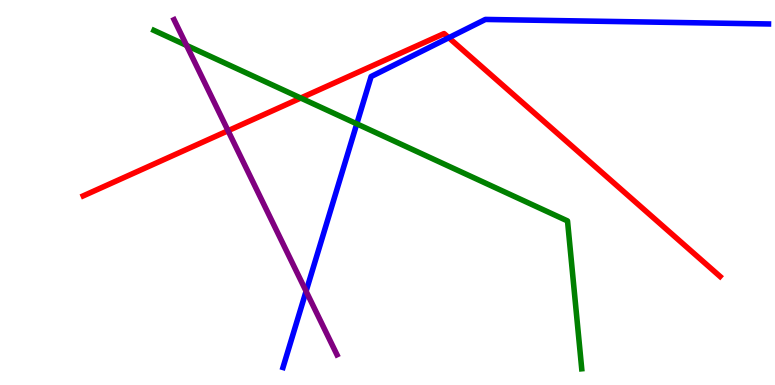[{'lines': ['blue', 'red'], 'intersections': [{'x': 5.79, 'y': 9.02}]}, {'lines': ['green', 'red'], 'intersections': [{'x': 3.88, 'y': 7.45}]}, {'lines': ['purple', 'red'], 'intersections': [{'x': 2.94, 'y': 6.6}]}, {'lines': ['blue', 'green'], 'intersections': [{'x': 4.6, 'y': 6.78}]}, {'lines': ['blue', 'purple'], 'intersections': [{'x': 3.95, 'y': 2.44}]}, {'lines': ['green', 'purple'], 'intersections': [{'x': 2.41, 'y': 8.82}]}]